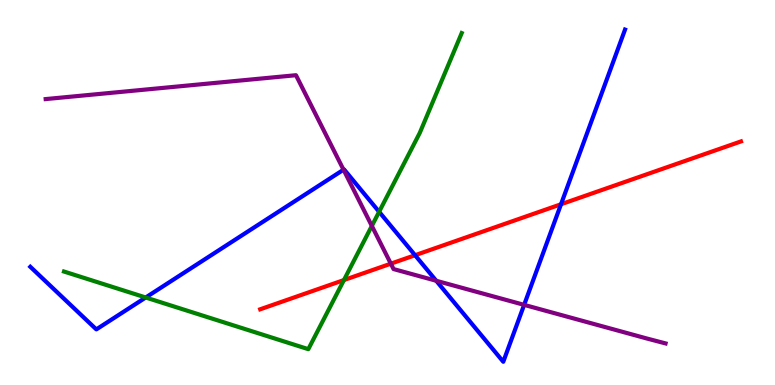[{'lines': ['blue', 'red'], 'intersections': [{'x': 5.36, 'y': 3.37}, {'x': 7.24, 'y': 4.69}]}, {'lines': ['green', 'red'], 'intersections': [{'x': 4.44, 'y': 2.73}]}, {'lines': ['purple', 'red'], 'intersections': [{'x': 5.04, 'y': 3.15}]}, {'lines': ['blue', 'green'], 'intersections': [{'x': 1.88, 'y': 2.27}, {'x': 4.89, 'y': 4.5}]}, {'lines': ['blue', 'purple'], 'intersections': [{'x': 4.43, 'y': 5.59}, {'x': 5.63, 'y': 2.71}, {'x': 6.76, 'y': 2.08}]}, {'lines': ['green', 'purple'], 'intersections': [{'x': 4.8, 'y': 4.13}]}]